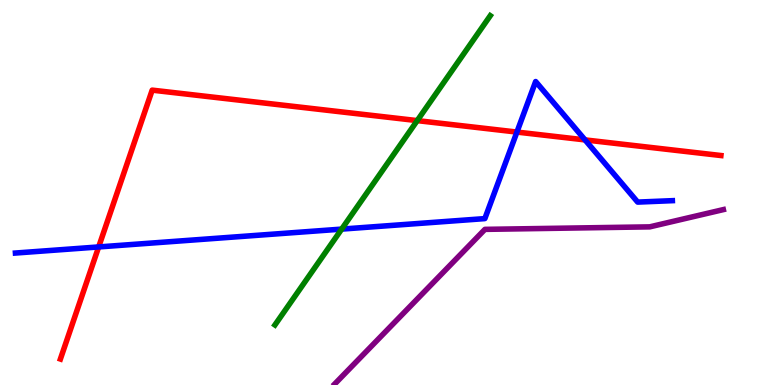[{'lines': ['blue', 'red'], 'intersections': [{'x': 1.27, 'y': 3.59}, {'x': 6.67, 'y': 6.57}, {'x': 7.55, 'y': 6.37}]}, {'lines': ['green', 'red'], 'intersections': [{'x': 5.38, 'y': 6.87}]}, {'lines': ['purple', 'red'], 'intersections': []}, {'lines': ['blue', 'green'], 'intersections': [{'x': 4.41, 'y': 4.05}]}, {'lines': ['blue', 'purple'], 'intersections': []}, {'lines': ['green', 'purple'], 'intersections': []}]